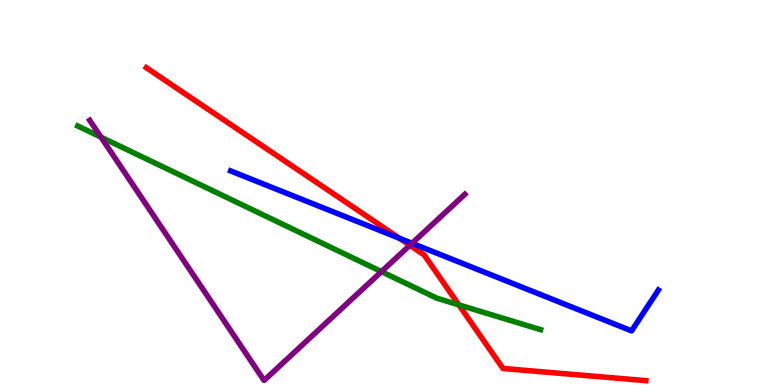[{'lines': ['blue', 'red'], 'intersections': [{'x': 5.16, 'y': 3.81}]}, {'lines': ['green', 'red'], 'intersections': [{'x': 5.92, 'y': 2.08}]}, {'lines': ['purple', 'red'], 'intersections': [{'x': 5.29, 'y': 3.63}]}, {'lines': ['blue', 'green'], 'intersections': []}, {'lines': ['blue', 'purple'], 'intersections': [{'x': 5.32, 'y': 3.68}]}, {'lines': ['green', 'purple'], 'intersections': [{'x': 1.3, 'y': 6.44}, {'x': 4.92, 'y': 2.94}]}]